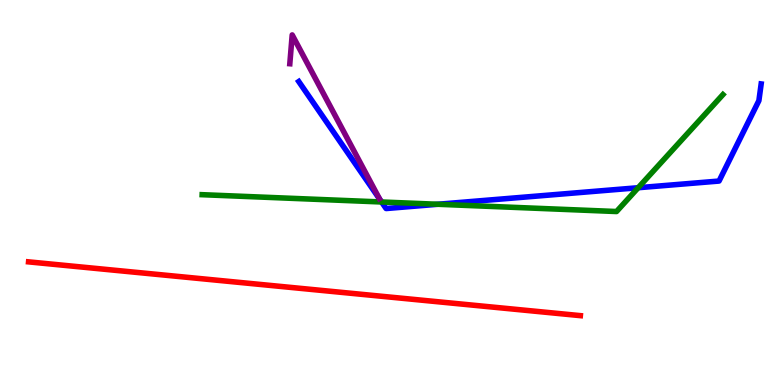[{'lines': ['blue', 'red'], 'intersections': []}, {'lines': ['green', 'red'], 'intersections': []}, {'lines': ['purple', 'red'], 'intersections': []}, {'lines': ['blue', 'green'], 'intersections': [{'x': 4.92, 'y': 4.75}, {'x': 5.65, 'y': 4.69}, {'x': 8.23, 'y': 5.12}]}, {'lines': ['blue', 'purple'], 'intersections': []}, {'lines': ['green', 'purple'], 'intersections': []}]